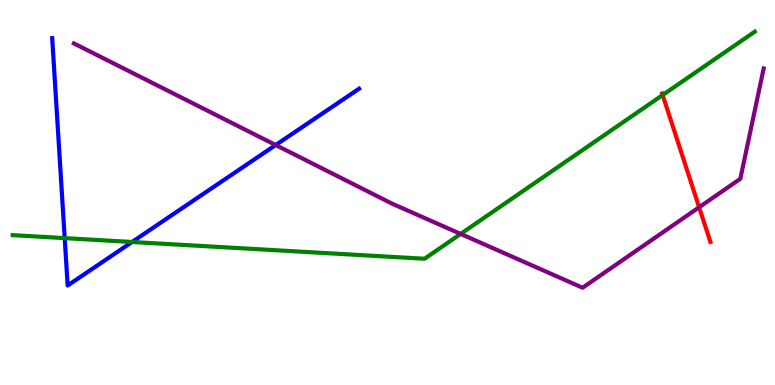[{'lines': ['blue', 'red'], 'intersections': []}, {'lines': ['green', 'red'], 'intersections': [{'x': 8.55, 'y': 7.53}]}, {'lines': ['purple', 'red'], 'intersections': [{'x': 9.02, 'y': 4.62}]}, {'lines': ['blue', 'green'], 'intersections': [{'x': 0.835, 'y': 3.81}, {'x': 1.7, 'y': 3.71}]}, {'lines': ['blue', 'purple'], 'intersections': [{'x': 3.56, 'y': 6.23}]}, {'lines': ['green', 'purple'], 'intersections': [{'x': 5.94, 'y': 3.92}]}]